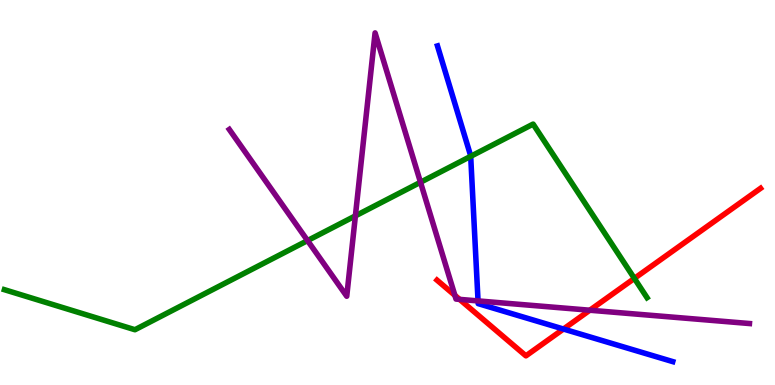[{'lines': ['blue', 'red'], 'intersections': [{'x': 7.27, 'y': 1.45}]}, {'lines': ['green', 'red'], 'intersections': [{'x': 8.19, 'y': 2.77}]}, {'lines': ['purple', 'red'], 'intersections': [{'x': 5.87, 'y': 2.33}, {'x': 5.93, 'y': 2.22}, {'x': 7.61, 'y': 1.94}]}, {'lines': ['blue', 'green'], 'intersections': [{'x': 6.07, 'y': 5.94}]}, {'lines': ['blue', 'purple'], 'intersections': [{'x': 6.17, 'y': 2.18}]}, {'lines': ['green', 'purple'], 'intersections': [{'x': 3.97, 'y': 3.75}, {'x': 4.59, 'y': 4.39}, {'x': 5.43, 'y': 5.27}]}]